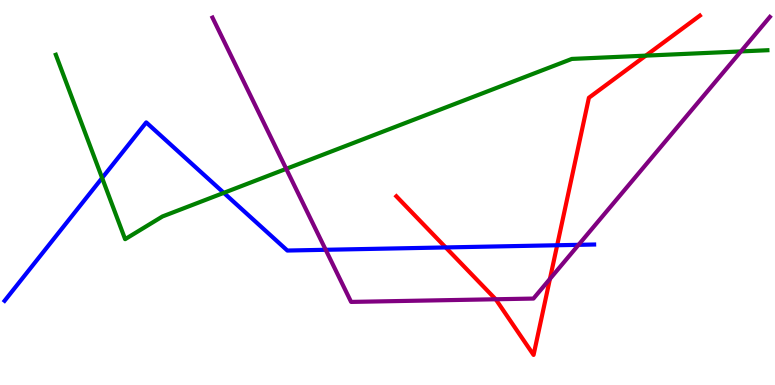[{'lines': ['blue', 'red'], 'intersections': [{'x': 5.75, 'y': 3.57}, {'x': 7.19, 'y': 3.63}]}, {'lines': ['green', 'red'], 'intersections': [{'x': 8.33, 'y': 8.55}]}, {'lines': ['purple', 'red'], 'intersections': [{'x': 6.4, 'y': 2.23}, {'x': 7.1, 'y': 2.76}]}, {'lines': ['blue', 'green'], 'intersections': [{'x': 1.32, 'y': 5.38}, {'x': 2.89, 'y': 4.99}]}, {'lines': ['blue', 'purple'], 'intersections': [{'x': 4.2, 'y': 3.51}, {'x': 7.47, 'y': 3.64}]}, {'lines': ['green', 'purple'], 'intersections': [{'x': 3.69, 'y': 5.61}, {'x': 9.56, 'y': 8.66}]}]